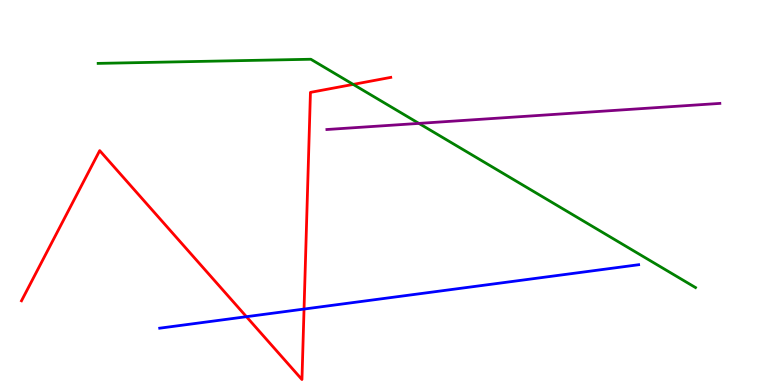[{'lines': ['blue', 'red'], 'intersections': [{'x': 3.18, 'y': 1.77}, {'x': 3.92, 'y': 1.97}]}, {'lines': ['green', 'red'], 'intersections': [{'x': 4.56, 'y': 7.81}]}, {'lines': ['purple', 'red'], 'intersections': []}, {'lines': ['blue', 'green'], 'intersections': []}, {'lines': ['blue', 'purple'], 'intersections': []}, {'lines': ['green', 'purple'], 'intersections': [{'x': 5.41, 'y': 6.79}]}]